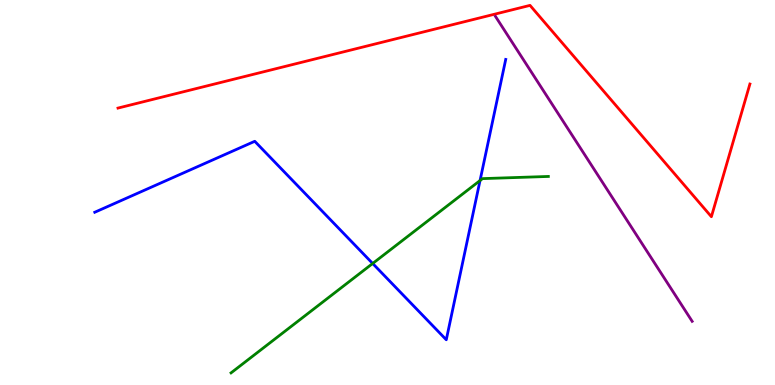[{'lines': ['blue', 'red'], 'intersections': []}, {'lines': ['green', 'red'], 'intersections': []}, {'lines': ['purple', 'red'], 'intersections': []}, {'lines': ['blue', 'green'], 'intersections': [{'x': 4.81, 'y': 3.16}, {'x': 6.19, 'y': 5.31}]}, {'lines': ['blue', 'purple'], 'intersections': []}, {'lines': ['green', 'purple'], 'intersections': []}]